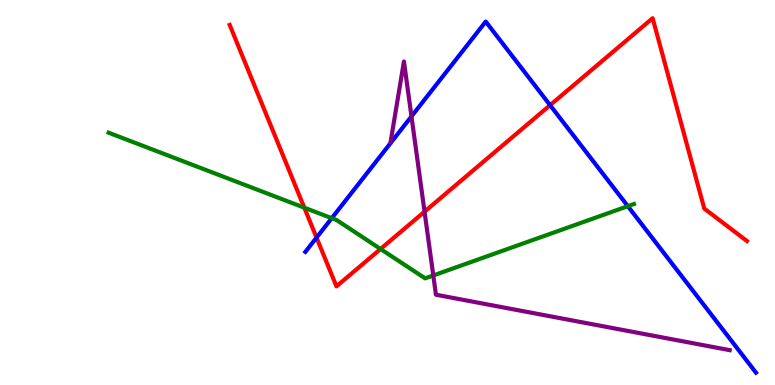[{'lines': ['blue', 'red'], 'intersections': [{'x': 4.08, 'y': 3.83}, {'x': 7.1, 'y': 7.27}]}, {'lines': ['green', 'red'], 'intersections': [{'x': 3.93, 'y': 4.61}, {'x': 4.91, 'y': 3.53}]}, {'lines': ['purple', 'red'], 'intersections': [{'x': 5.48, 'y': 4.5}]}, {'lines': ['blue', 'green'], 'intersections': [{'x': 4.28, 'y': 4.33}, {'x': 8.1, 'y': 4.64}]}, {'lines': ['blue', 'purple'], 'intersections': [{'x': 5.31, 'y': 6.98}]}, {'lines': ['green', 'purple'], 'intersections': [{'x': 5.59, 'y': 2.85}]}]